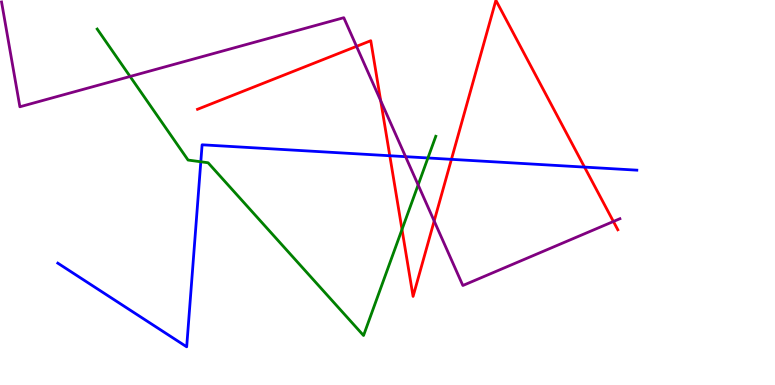[{'lines': ['blue', 'red'], 'intersections': [{'x': 5.03, 'y': 5.95}, {'x': 5.82, 'y': 5.86}, {'x': 7.54, 'y': 5.66}]}, {'lines': ['green', 'red'], 'intersections': [{'x': 5.19, 'y': 4.04}]}, {'lines': ['purple', 'red'], 'intersections': [{'x': 4.6, 'y': 8.8}, {'x': 4.91, 'y': 7.38}, {'x': 5.6, 'y': 4.26}, {'x': 7.91, 'y': 4.25}]}, {'lines': ['blue', 'green'], 'intersections': [{'x': 2.59, 'y': 5.8}, {'x': 5.52, 'y': 5.9}]}, {'lines': ['blue', 'purple'], 'intersections': [{'x': 5.23, 'y': 5.93}]}, {'lines': ['green', 'purple'], 'intersections': [{'x': 1.68, 'y': 8.01}, {'x': 5.4, 'y': 5.2}]}]